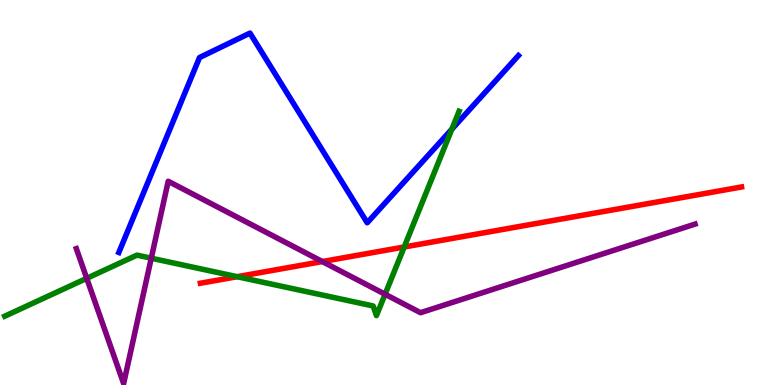[{'lines': ['blue', 'red'], 'intersections': []}, {'lines': ['green', 'red'], 'intersections': [{'x': 3.06, 'y': 2.81}, {'x': 5.22, 'y': 3.58}]}, {'lines': ['purple', 'red'], 'intersections': [{'x': 4.16, 'y': 3.21}]}, {'lines': ['blue', 'green'], 'intersections': [{'x': 5.83, 'y': 6.64}]}, {'lines': ['blue', 'purple'], 'intersections': []}, {'lines': ['green', 'purple'], 'intersections': [{'x': 1.12, 'y': 2.77}, {'x': 1.95, 'y': 3.29}, {'x': 4.97, 'y': 2.36}]}]